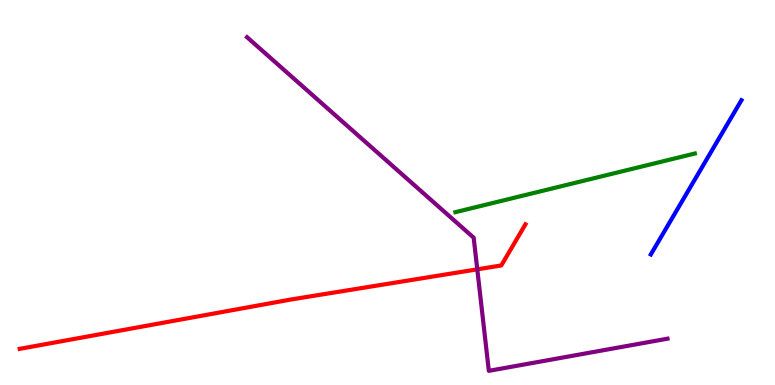[{'lines': ['blue', 'red'], 'intersections': []}, {'lines': ['green', 'red'], 'intersections': []}, {'lines': ['purple', 'red'], 'intersections': [{'x': 6.16, 'y': 3.0}]}, {'lines': ['blue', 'green'], 'intersections': []}, {'lines': ['blue', 'purple'], 'intersections': []}, {'lines': ['green', 'purple'], 'intersections': []}]